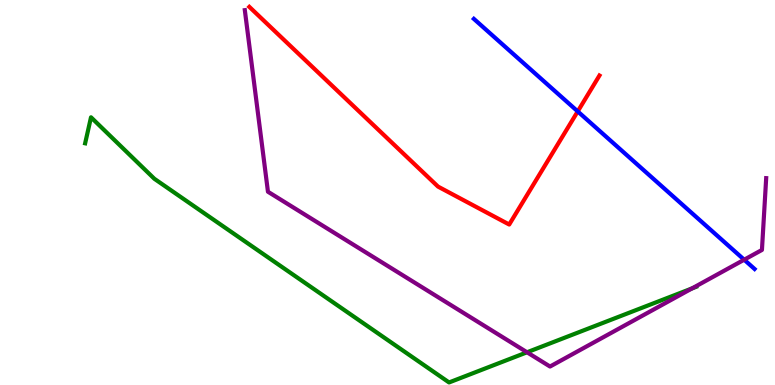[{'lines': ['blue', 'red'], 'intersections': [{'x': 7.45, 'y': 7.11}]}, {'lines': ['green', 'red'], 'intersections': []}, {'lines': ['purple', 'red'], 'intersections': []}, {'lines': ['blue', 'green'], 'intersections': []}, {'lines': ['blue', 'purple'], 'intersections': [{'x': 9.6, 'y': 3.25}]}, {'lines': ['green', 'purple'], 'intersections': [{'x': 6.8, 'y': 0.85}, {'x': 8.93, 'y': 2.51}]}]